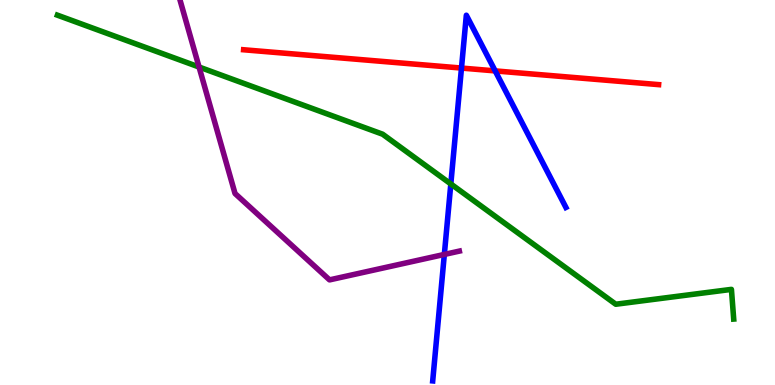[{'lines': ['blue', 'red'], 'intersections': [{'x': 5.95, 'y': 8.23}, {'x': 6.39, 'y': 8.16}]}, {'lines': ['green', 'red'], 'intersections': []}, {'lines': ['purple', 'red'], 'intersections': []}, {'lines': ['blue', 'green'], 'intersections': [{'x': 5.82, 'y': 5.22}]}, {'lines': ['blue', 'purple'], 'intersections': [{'x': 5.73, 'y': 3.39}]}, {'lines': ['green', 'purple'], 'intersections': [{'x': 2.57, 'y': 8.26}]}]